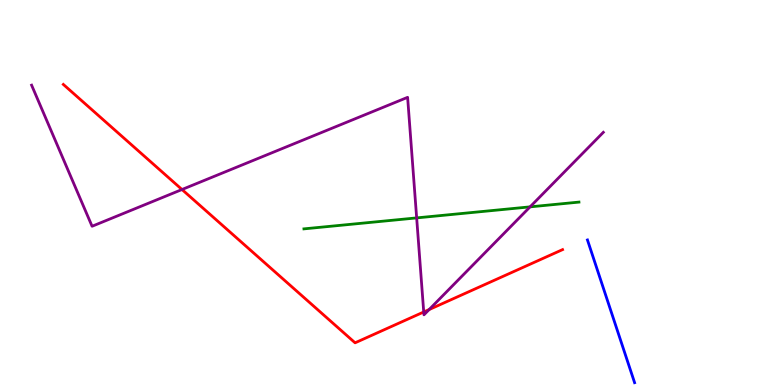[{'lines': ['blue', 'red'], 'intersections': []}, {'lines': ['green', 'red'], 'intersections': []}, {'lines': ['purple', 'red'], 'intersections': [{'x': 2.35, 'y': 5.08}, {'x': 5.47, 'y': 1.9}, {'x': 5.54, 'y': 1.96}]}, {'lines': ['blue', 'green'], 'intersections': []}, {'lines': ['blue', 'purple'], 'intersections': []}, {'lines': ['green', 'purple'], 'intersections': [{'x': 5.38, 'y': 4.34}, {'x': 6.84, 'y': 4.63}]}]